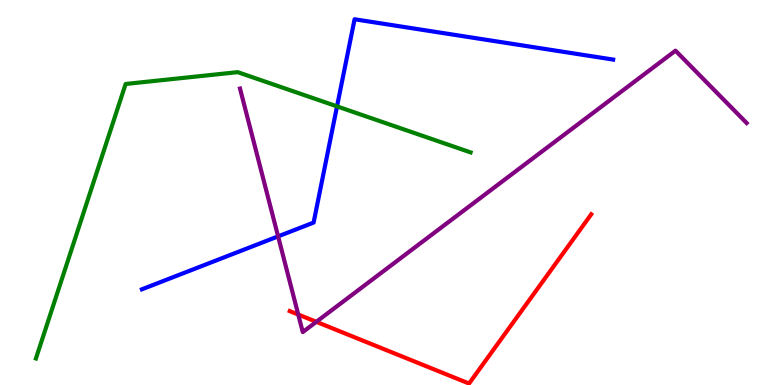[{'lines': ['blue', 'red'], 'intersections': []}, {'lines': ['green', 'red'], 'intersections': []}, {'lines': ['purple', 'red'], 'intersections': [{'x': 3.85, 'y': 1.83}, {'x': 4.08, 'y': 1.64}]}, {'lines': ['blue', 'green'], 'intersections': [{'x': 4.35, 'y': 7.24}]}, {'lines': ['blue', 'purple'], 'intersections': [{'x': 3.59, 'y': 3.86}]}, {'lines': ['green', 'purple'], 'intersections': []}]